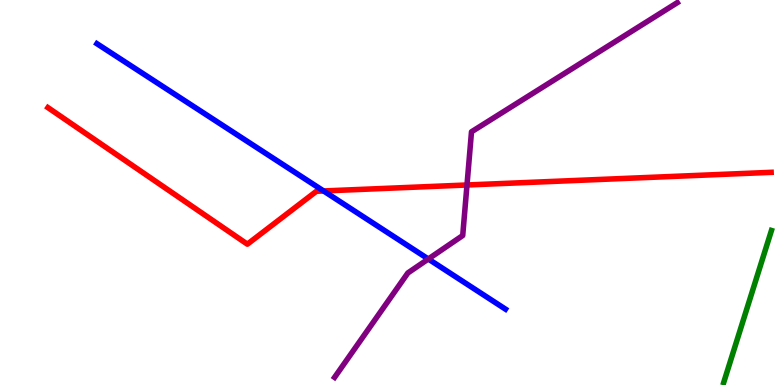[{'lines': ['blue', 'red'], 'intersections': [{'x': 4.18, 'y': 5.04}]}, {'lines': ['green', 'red'], 'intersections': []}, {'lines': ['purple', 'red'], 'intersections': [{'x': 6.03, 'y': 5.2}]}, {'lines': ['blue', 'green'], 'intersections': []}, {'lines': ['blue', 'purple'], 'intersections': [{'x': 5.53, 'y': 3.27}]}, {'lines': ['green', 'purple'], 'intersections': []}]